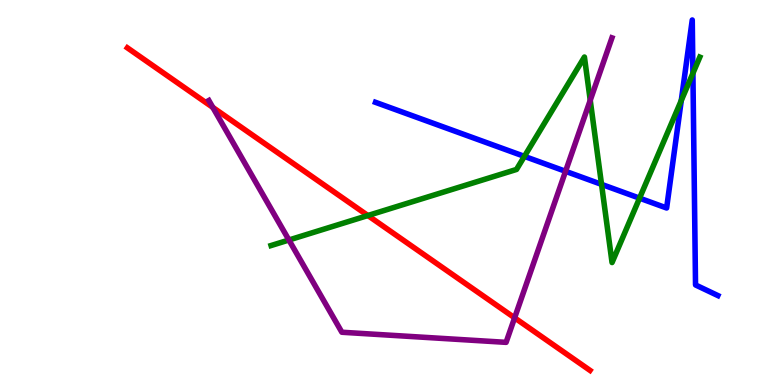[{'lines': ['blue', 'red'], 'intersections': []}, {'lines': ['green', 'red'], 'intersections': [{'x': 4.75, 'y': 4.4}]}, {'lines': ['purple', 'red'], 'intersections': [{'x': 2.75, 'y': 7.21}, {'x': 6.64, 'y': 1.74}]}, {'lines': ['blue', 'green'], 'intersections': [{'x': 6.77, 'y': 5.94}, {'x': 7.76, 'y': 5.21}, {'x': 8.25, 'y': 4.85}, {'x': 8.79, 'y': 7.39}, {'x': 8.94, 'y': 8.1}]}, {'lines': ['blue', 'purple'], 'intersections': [{'x': 7.3, 'y': 5.55}]}, {'lines': ['green', 'purple'], 'intersections': [{'x': 3.73, 'y': 3.77}, {'x': 7.62, 'y': 7.4}]}]